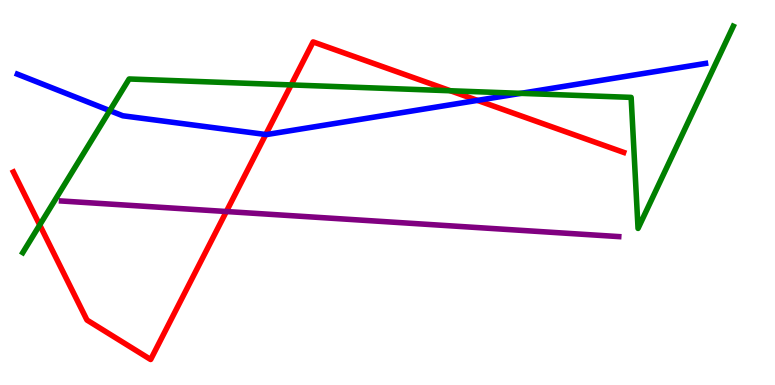[{'lines': ['blue', 'red'], 'intersections': [{'x': 3.43, 'y': 6.51}, {'x': 6.16, 'y': 7.39}]}, {'lines': ['green', 'red'], 'intersections': [{'x': 0.513, 'y': 4.16}, {'x': 3.76, 'y': 7.79}, {'x': 5.81, 'y': 7.64}]}, {'lines': ['purple', 'red'], 'intersections': [{'x': 2.92, 'y': 4.51}]}, {'lines': ['blue', 'green'], 'intersections': [{'x': 1.42, 'y': 7.13}, {'x': 6.72, 'y': 7.58}]}, {'lines': ['blue', 'purple'], 'intersections': []}, {'lines': ['green', 'purple'], 'intersections': []}]